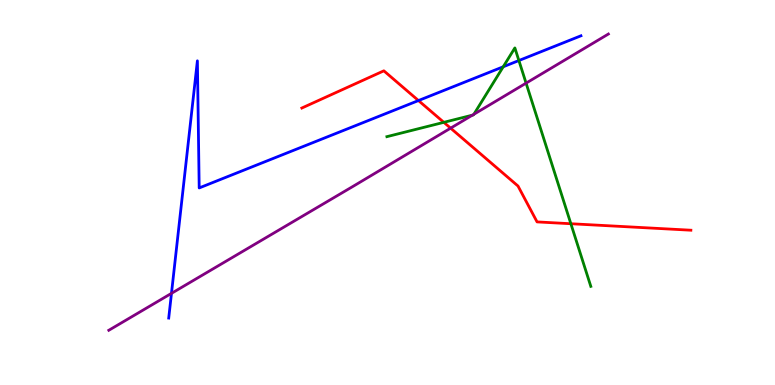[{'lines': ['blue', 'red'], 'intersections': [{'x': 5.4, 'y': 7.39}]}, {'lines': ['green', 'red'], 'intersections': [{'x': 5.73, 'y': 6.82}, {'x': 7.37, 'y': 4.19}]}, {'lines': ['purple', 'red'], 'intersections': [{'x': 5.81, 'y': 6.67}]}, {'lines': ['blue', 'green'], 'intersections': [{'x': 6.49, 'y': 8.27}, {'x': 6.7, 'y': 8.43}]}, {'lines': ['blue', 'purple'], 'intersections': [{'x': 2.21, 'y': 2.38}]}, {'lines': ['green', 'purple'], 'intersections': [{'x': 6.1, 'y': 7.01}, {'x': 6.11, 'y': 7.03}, {'x': 6.79, 'y': 7.84}]}]